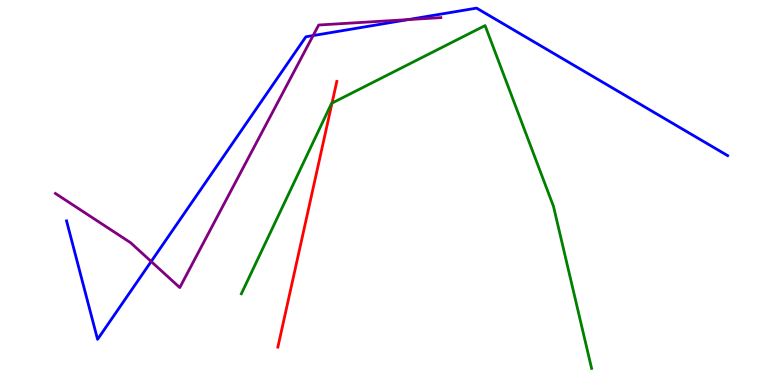[{'lines': ['blue', 'red'], 'intersections': []}, {'lines': ['green', 'red'], 'intersections': [{'x': 4.28, 'y': 7.32}]}, {'lines': ['purple', 'red'], 'intersections': []}, {'lines': ['blue', 'green'], 'intersections': []}, {'lines': ['blue', 'purple'], 'intersections': [{'x': 1.95, 'y': 3.21}, {'x': 4.04, 'y': 9.08}, {'x': 5.27, 'y': 9.49}]}, {'lines': ['green', 'purple'], 'intersections': []}]